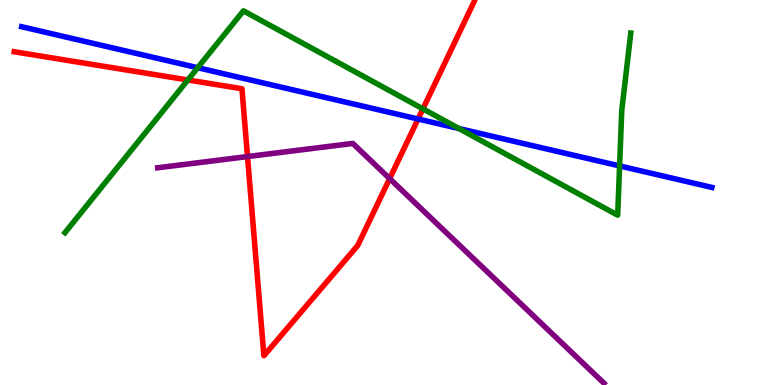[{'lines': ['blue', 'red'], 'intersections': [{'x': 5.39, 'y': 6.91}]}, {'lines': ['green', 'red'], 'intersections': [{'x': 2.42, 'y': 7.92}, {'x': 5.46, 'y': 7.17}]}, {'lines': ['purple', 'red'], 'intersections': [{'x': 3.19, 'y': 5.93}, {'x': 5.03, 'y': 5.36}]}, {'lines': ['blue', 'green'], 'intersections': [{'x': 2.55, 'y': 8.24}, {'x': 5.92, 'y': 6.66}, {'x': 7.99, 'y': 5.69}]}, {'lines': ['blue', 'purple'], 'intersections': []}, {'lines': ['green', 'purple'], 'intersections': []}]